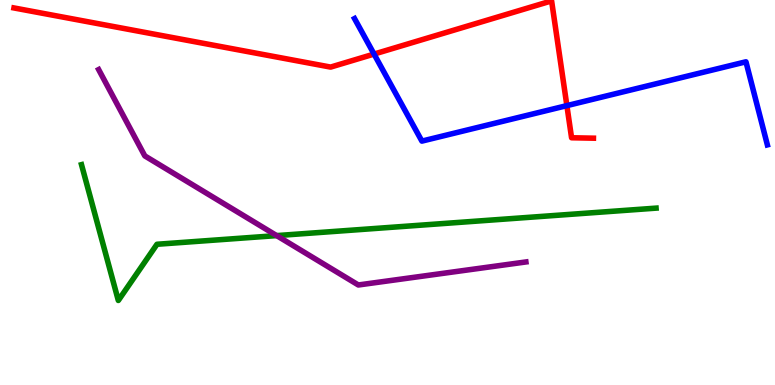[{'lines': ['blue', 'red'], 'intersections': [{'x': 4.83, 'y': 8.6}, {'x': 7.31, 'y': 7.26}]}, {'lines': ['green', 'red'], 'intersections': []}, {'lines': ['purple', 'red'], 'intersections': []}, {'lines': ['blue', 'green'], 'intersections': []}, {'lines': ['blue', 'purple'], 'intersections': []}, {'lines': ['green', 'purple'], 'intersections': [{'x': 3.57, 'y': 3.88}]}]